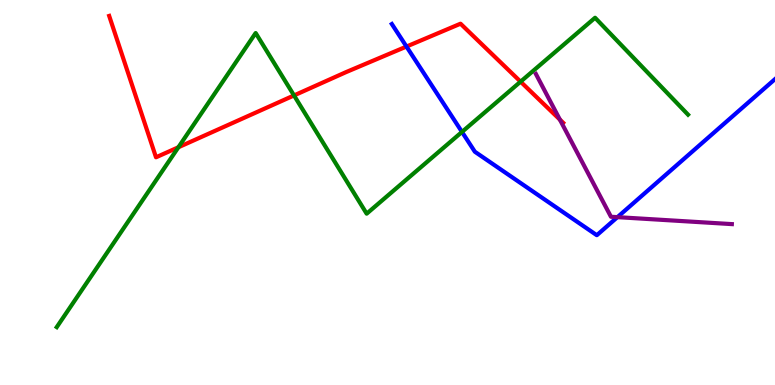[{'lines': ['blue', 'red'], 'intersections': [{'x': 5.24, 'y': 8.79}]}, {'lines': ['green', 'red'], 'intersections': [{'x': 2.3, 'y': 6.17}, {'x': 3.79, 'y': 7.52}, {'x': 6.72, 'y': 7.88}]}, {'lines': ['purple', 'red'], 'intersections': [{'x': 7.22, 'y': 6.89}]}, {'lines': ['blue', 'green'], 'intersections': [{'x': 5.96, 'y': 6.57}]}, {'lines': ['blue', 'purple'], 'intersections': [{'x': 7.97, 'y': 4.36}]}, {'lines': ['green', 'purple'], 'intersections': []}]